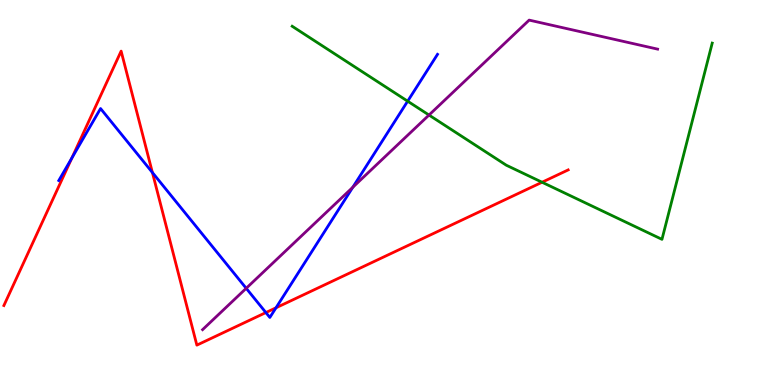[{'lines': ['blue', 'red'], 'intersections': [{'x': 0.928, 'y': 5.9}, {'x': 1.97, 'y': 5.52}, {'x': 3.43, 'y': 1.88}, {'x': 3.56, 'y': 2.01}]}, {'lines': ['green', 'red'], 'intersections': [{'x': 6.99, 'y': 5.27}]}, {'lines': ['purple', 'red'], 'intersections': []}, {'lines': ['blue', 'green'], 'intersections': [{'x': 5.26, 'y': 7.37}]}, {'lines': ['blue', 'purple'], 'intersections': [{'x': 3.18, 'y': 2.51}, {'x': 4.55, 'y': 5.14}]}, {'lines': ['green', 'purple'], 'intersections': [{'x': 5.54, 'y': 7.01}]}]